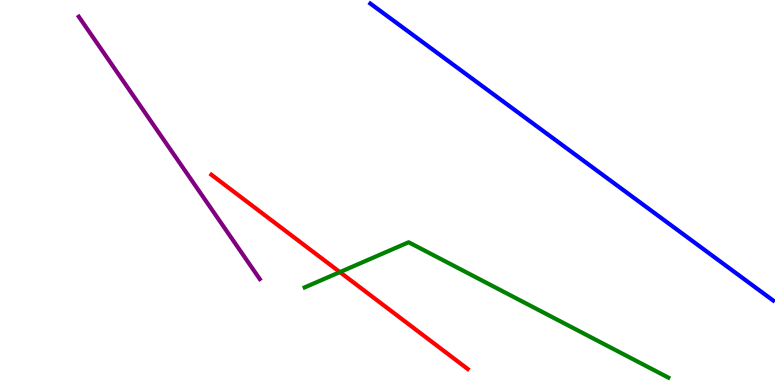[{'lines': ['blue', 'red'], 'intersections': []}, {'lines': ['green', 'red'], 'intersections': [{'x': 4.39, 'y': 2.93}]}, {'lines': ['purple', 'red'], 'intersections': []}, {'lines': ['blue', 'green'], 'intersections': []}, {'lines': ['blue', 'purple'], 'intersections': []}, {'lines': ['green', 'purple'], 'intersections': []}]